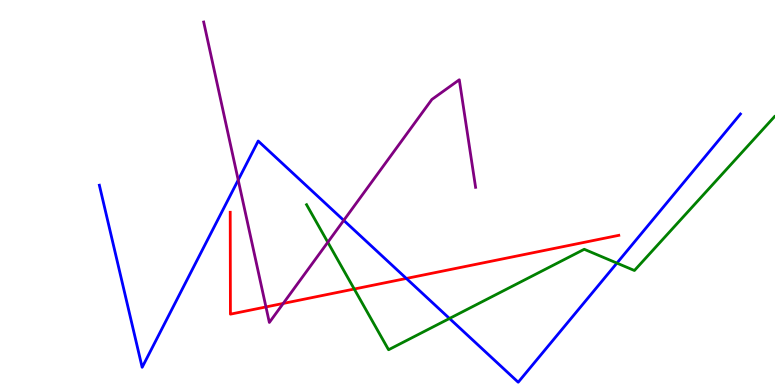[{'lines': ['blue', 'red'], 'intersections': [{'x': 5.24, 'y': 2.77}]}, {'lines': ['green', 'red'], 'intersections': [{'x': 4.57, 'y': 2.49}]}, {'lines': ['purple', 'red'], 'intersections': [{'x': 3.43, 'y': 2.03}, {'x': 3.65, 'y': 2.12}]}, {'lines': ['blue', 'green'], 'intersections': [{'x': 5.8, 'y': 1.73}, {'x': 7.96, 'y': 3.17}]}, {'lines': ['blue', 'purple'], 'intersections': [{'x': 3.07, 'y': 5.32}, {'x': 4.44, 'y': 4.28}]}, {'lines': ['green', 'purple'], 'intersections': [{'x': 4.23, 'y': 3.71}]}]